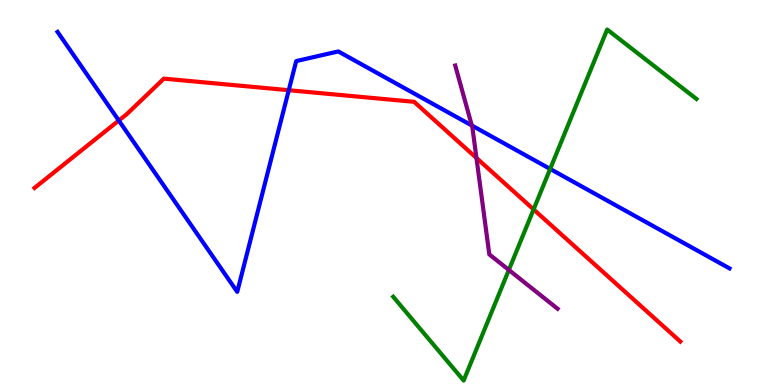[{'lines': ['blue', 'red'], 'intersections': [{'x': 1.53, 'y': 6.87}, {'x': 3.73, 'y': 7.66}]}, {'lines': ['green', 'red'], 'intersections': [{'x': 6.89, 'y': 4.56}]}, {'lines': ['purple', 'red'], 'intersections': [{'x': 6.15, 'y': 5.9}]}, {'lines': ['blue', 'green'], 'intersections': [{'x': 7.1, 'y': 5.61}]}, {'lines': ['blue', 'purple'], 'intersections': [{'x': 6.09, 'y': 6.74}]}, {'lines': ['green', 'purple'], 'intersections': [{'x': 6.57, 'y': 2.99}]}]